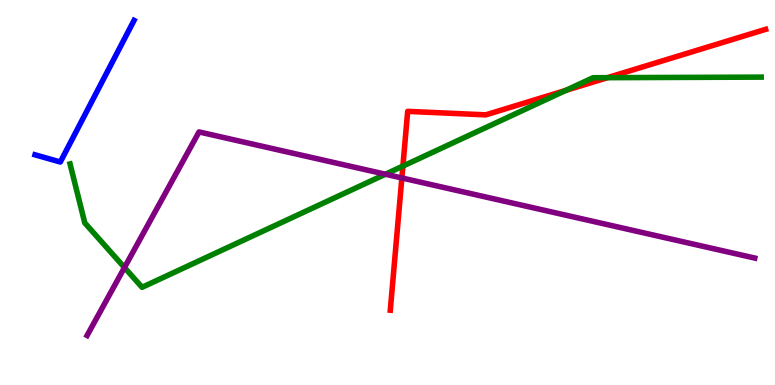[{'lines': ['blue', 'red'], 'intersections': []}, {'lines': ['green', 'red'], 'intersections': [{'x': 5.2, 'y': 5.69}, {'x': 7.3, 'y': 7.65}, {'x': 7.84, 'y': 7.98}]}, {'lines': ['purple', 'red'], 'intersections': [{'x': 5.19, 'y': 5.38}]}, {'lines': ['blue', 'green'], 'intersections': []}, {'lines': ['blue', 'purple'], 'intersections': []}, {'lines': ['green', 'purple'], 'intersections': [{'x': 1.61, 'y': 3.05}, {'x': 4.97, 'y': 5.47}]}]